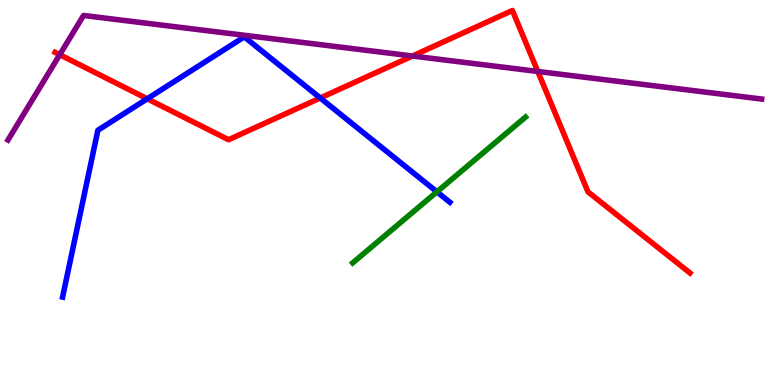[{'lines': ['blue', 'red'], 'intersections': [{'x': 1.9, 'y': 7.43}, {'x': 4.13, 'y': 7.46}]}, {'lines': ['green', 'red'], 'intersections': []}, {'lines': ['purple', 'red'], 'intersections': [{'x': 0.771, 'y': 8.58}, {'x': 5.32, 'y': 8.55}, {'x': 6.94, 'y': 8.14}]}, {'lines': ['blue', 'green'], 'intersections': [{'x': 5.64, 'y': 5.02}]}, {'lines': ['blue', 'purple'], 'intersections': []}, {'lines': ['green', 'purple'], 'intersections': []}]